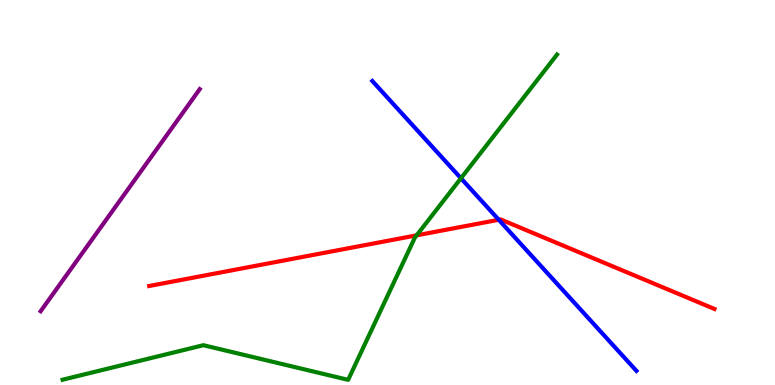[{'lines': ['blue', 'red'], 'intersections': [{'x': 6.44, 'y': 4.29}]}, {'lines': ['green', 'red'], 'intersections': [{'x': 5.38, 'y': 3.89}]}, {'lines': ['purple', 'red'], 'intersections': []}, {'lines': ['blue', 'green'], 'intersections': [{'x': 5.95, 'y': 5.37}]}, {'lines': ['blue', 'purple'], 'intersections': []}, {'lines': ['green', 'purple'], 'intersections': []}]